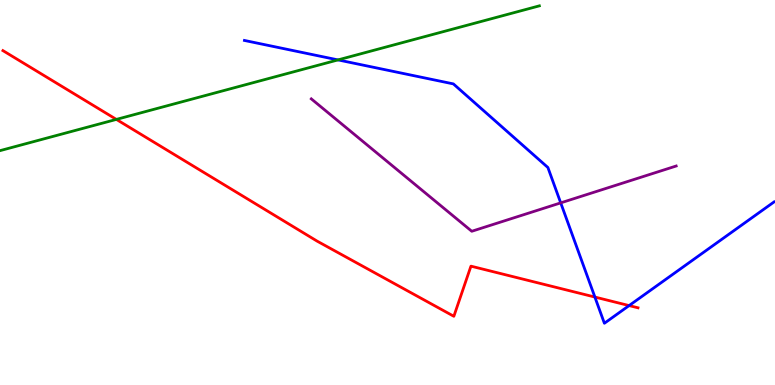[{'lines': ['blue', 'red'], 'intersections': [{'x': 7.68, 'y': 2.28}, {'x': 8.12, 'y': 2.06}]}, {'lines': ['green', 'red'], 'intersections': [{'x': 1.5, 'y': 6.9}]}, {'lines': ['purple', 'red'], 'intersections': []}, {'lines': ['blue', 'green'], 'intersections': [{'x': 4.36, 'y': 8.44}]}, {'lines': ['blue', 'purple'], 'intersections': [{'x': 7.24, 'y': 4.73}]}, {'lines': ['green', 'purple'], 'intersections': []}]